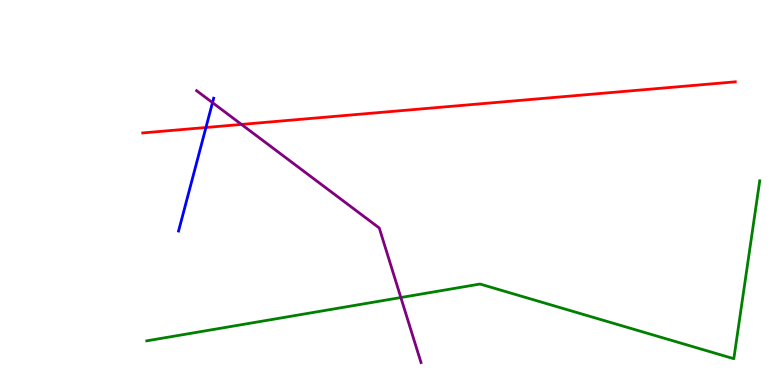[{'lines': ['blue', 'red'], 'intersections': [{'x': 2.66, 'y': 6.69}]}, {'lines': ['green', 'red'], 'intersections': []}, {'lines': ['purple', 'red'], 'intersections': [{'x': 3.12, 'y': 6.77}]}, {'lines': ['blue', 'green'], 'intersections': []}, {'lines': ['blue', 'purple'], 'intersections': [{'x': 2.74, 'y': 7.33}]}, {'lines': ['green', 'purple'], 'intersections': [{'x': 5.17, 'y': 2.27}]}]